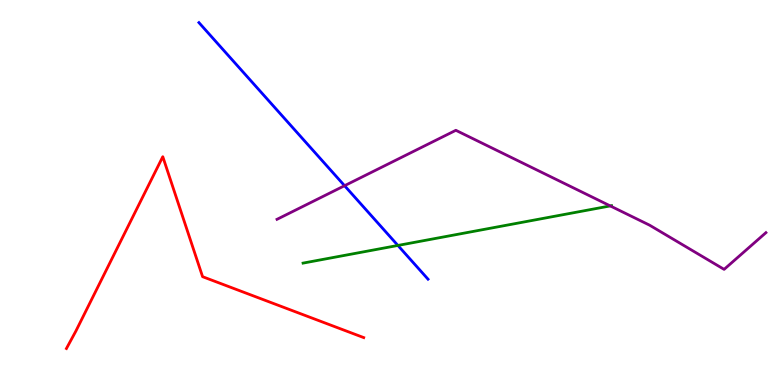[{'lines': ['blue', 'red'], 'intersections': []}, {'lines': ['green', 'red'], 'intersections': []}, {'lines': ['purple', 'red'], 'intersections': []}, {'lines': ['blue', 'green'], 'intersections': [{'x': 5.13, 'y': 3.62}]}, {'lines': ['blue', 'purple'], 'intersections': [{'x': 4.45, 'y': 5.18}]}, {'lines': ['green', 'purple'], 'intersections': [{'x': 7.87, 'y': 4.65}]}]